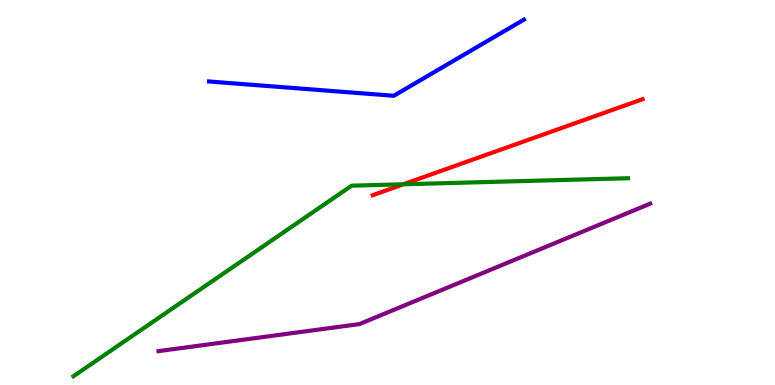[{'lines': ['blue', 'red'], 'intersections': []}, {'lines': ['green', 'red'], 'intersections': [{'x': 5.21, 'y': 5.21}]}, {'lines': ['purple', 'red'], 'intersections': []}, {'lines': ['blue', 'green'], 'intersections': []}, {'lines': ['blue', 'purple'], 'intersections': []}, {'lines': ['green', 'purple'], 'intersections': []}]